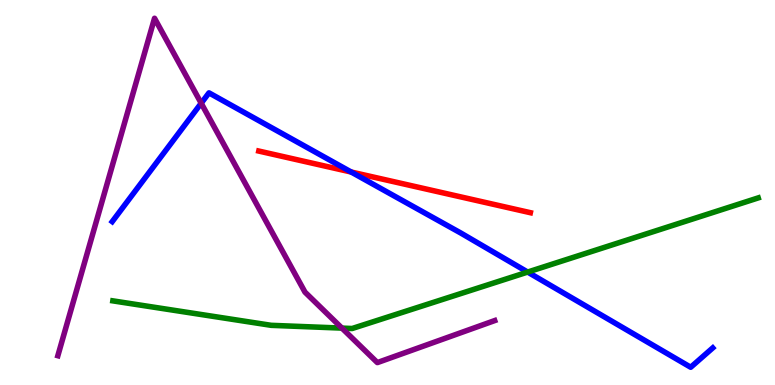[{'lines': ['blue', 'red'], 'intersections': [{'x': 4.53, 'y': 5.53}]}, {'lines': ['green', 'red'], 'intersections': []}, {'lines': ['purple', 'red'], 'intersections': []}, {'lines': ['blue', 'green'], 'intersections': [{'x': 6.81, 'y': 2.93}]}, {'lines': ['blue', 'purple'], 'intersections': [{'x': 2.6, 'y': 7.32}]}, {'lines': ['green', 'purple'], 'intersections': [{'x': 4.41, 'y': 1.48}]}]